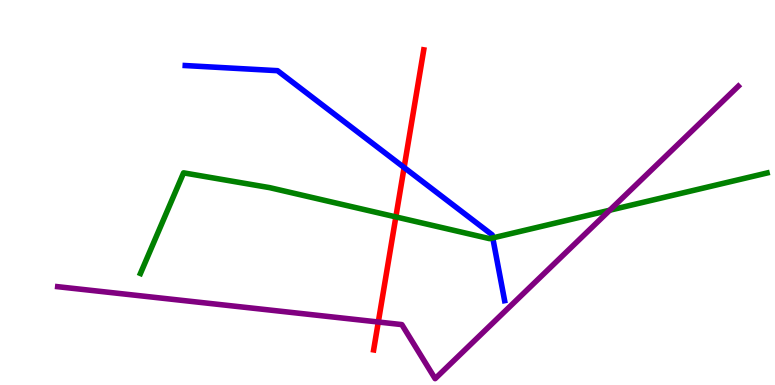[{'lines': ['blue', 'red'], 'intersections': [{'x': 5.21, 'y': 5.65}]}, {'lines': ['green', 'red'], 'intersections': [{'x': 5.11, 'y': 4.37}]}, {'lines': ['purple', 'red'], 'intersections': [{'x': 4.88, 'y': 1.64}]}, {'lines': ['blue', 'green'], 'intersections': [{'x': 6.36, 'y': 3.82}]}, {'lines': ['blue', 'purple'], 'intersections': []}, {'lines': ['green', 'purple'], 'intersections': [{'x': 7.87, 'y': 4.54}]}]